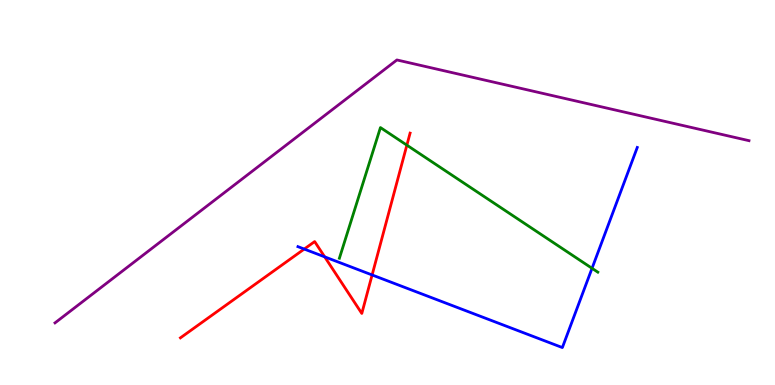[{'lines': ['blue', 'red'], 'intersections': [{'x': 3.93, 'y': 3.53}, {'x': 4.19, 'y': 3.33}, {'x': 4.8, 'y': 2.86}]}, {'lines': ['green', 'red'], 'intersections': [{'x': 5.25, 'y': 6.23}]}, {'lines': ['purple', 'red'], 'intersections': []}, {'lines': ['blue', 'green'], 'intersections': [{'x': 7.64, 'y': 3.03}]}, {'lines': ['blue', 'purple'], 'intersections': []}, {'lines': ['green', 'purple'], 'intersections': []}]